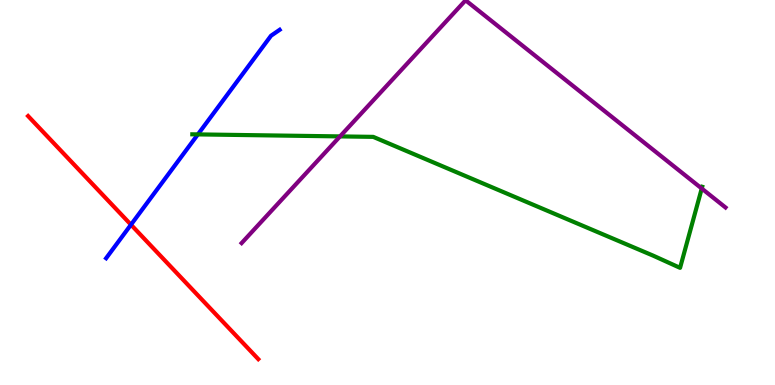[{'lines': ['blue', 'red'], 'intersections': [{'x': 1.69, 'y': 4.16}]}, {'lines': ['green', 'red'], 'intersections': []}, {'lines': ['purple', 'red'], 'intersections': []}, {'lines': ['blue', 'green'], 'intersections': [{'x': 2.55, 'y': 6.51}]}, {'lines': ['blue', 'purple'], 'intersections': []}, {'lines': ['green', 'purple'], 'intersections': [{'x': 4.39, 'y': 6.46}, {'x': 9.05, 'y': 5.1}]}]